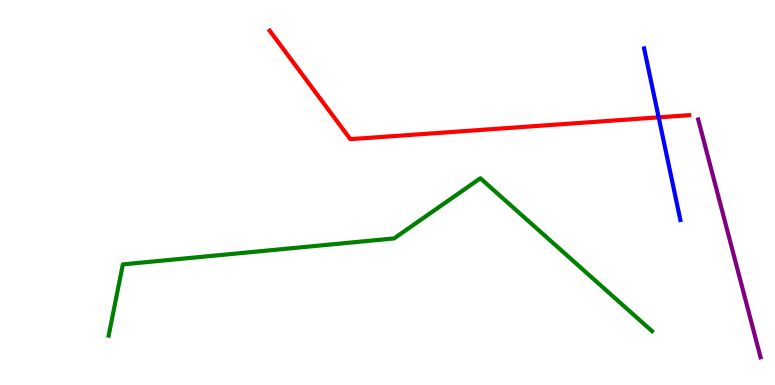[{'lines': ['blue', 'red'], 'intersections': [{'x': 8.5, 'y': 6.95}]}, {'lines': ['green', 'red'], 'intersections': []}, {'lines': ['purple', 'red'], 'intersections': []}, {'lines': ['blue', 'green'], 'intersections': []}, {'lines': ['blue', 'purple'], 'intersections': []}, {'lines': ['green', 'purple'], 'intersections': []}]